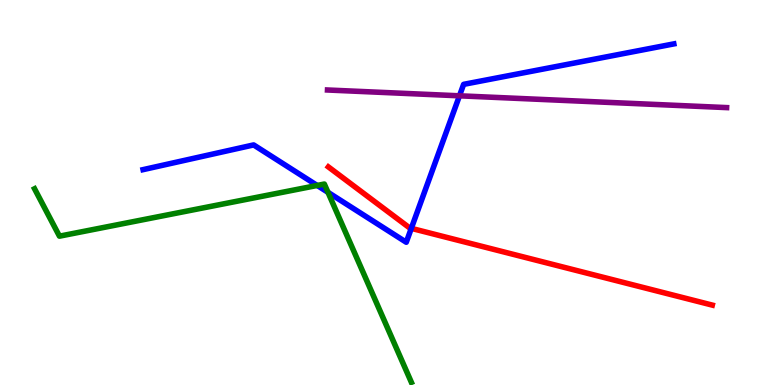[{'lines': ['blue', 'red'], 'intersections': [{'x': 5.31, 'y': 4.07}]}, {'lines': ['green', 'red'], 'intersections': []}, {'lines': ['purple', 'red'], 'intersections': []}, {'lines': ['blue', 'green'], 'intersections': [{'x': 4.09, 'y': 5.18}, {'x': 4.23, 'y': 5.0}]}, {'lines': ['blue', 'purple'], 'intersections': [{'x': 5.93, 'y': 7.51}]}, {'lines': ['green', 'purple'], 'intersections': []}]